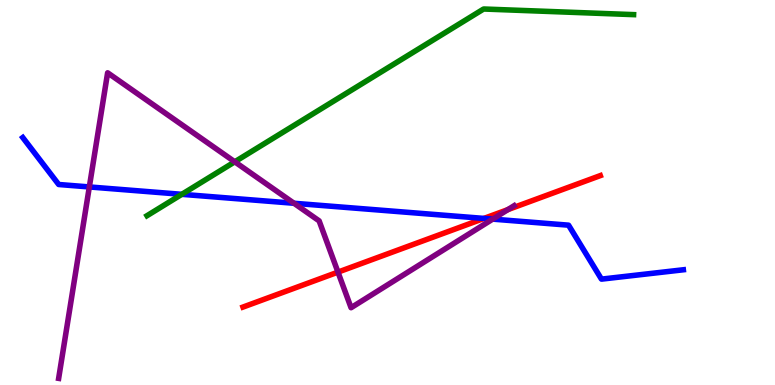[{'lines': ['blue', 'red'], 'intersections': [{'x': 6.24, 'y': 4.33}]}, {'lines': ['green', 'red'], 'intersections': []}, {'lines': ['purple', 'red'], 'intersections': [{'x': 4.36, 'y': 2.93}, {'x': 6.55, 'y': 4.56}]}, {'lines': ['blue', 'green'], 'intersections': [{'x': 2.35, 'y': 4.95}]}, {'lines': ['blue', 'purple'], 'intersections': [{'x': 1.15, 'y': 5.14}, {'x': 3.79, 'y': 4.72}, {'x': 6.36, 'y': 4.31}]}, {'lines': ['green', 'purple'], 'intersections': [{'x': 3.03, 'y': 5.8}]}]